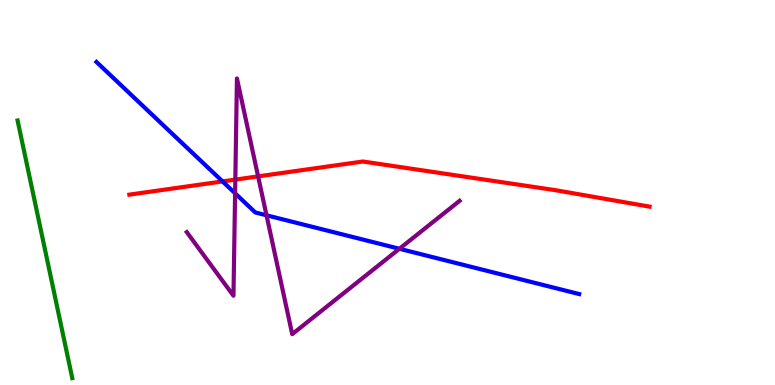[{'lines': ['blue', 'red'], 'intersections': [{'x': 2.87, 'y': 5.29}]}, {'lines': ['green', 'red'], 'intersections': []}, {'lines': ['purple', 'red'], 'intersections': [{'x': 3.04, 'y': 5.33}, {'x': 3.33, 'y': 5.42}]}, {'lines': ['blue', 'green'], 'intersections': []}, {'lines': ['blue', 'purple'], 'intersections': [{'x': 3.03, 'y': 4.98}, {'x': 3.44, 'y': 4.41}, {'x': 5.15, 'y': 3.54}]}, {'lines': ['green', 'purple'], 'intersections': []}]